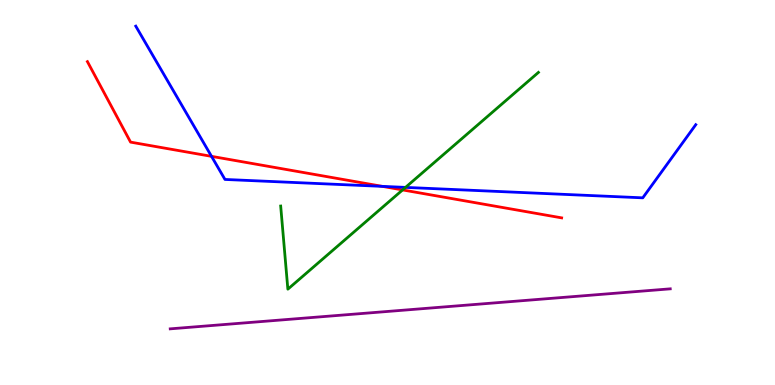[{'lines': ['blue', 'red'], 'intersections': [{'x': 2.73, 'y': 5.94}, {'x': 4.93, 'y': 5.16}]}, {'lines': ['green', 'red'], 'intersections': [{'x': 5.19, 'y': 5.07}]}, {'lines': ['purple', 'red'], 'intersections': []}, {'lines': ['blue', 'green'], 'intersections': [{'x': 5.23, 'y': 5.13}]}, {'lines': ['blue', 'purple'], 'intersections': []}, {'lines': ['green', 'purple'], 'intersections': []}]